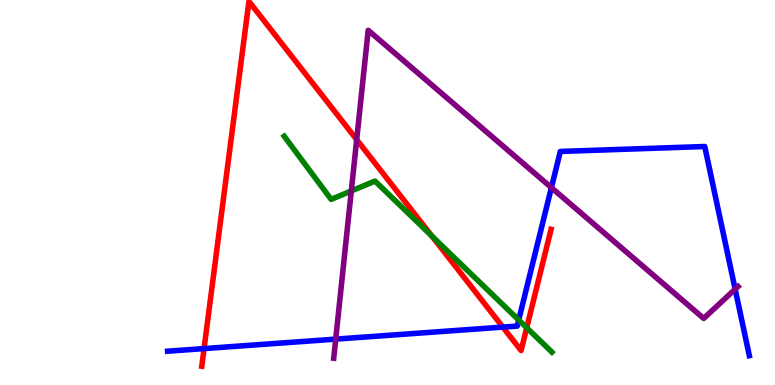[{'lines': ['blue', 'red'], 'intersections': [{'x': 2.63, 'y': 0.946}, {'x': 6.49, 'y': 1.5}]}, {'lines': ['green', 'red'], 'intersections': [{'x': 5.57, 'y': 3.87}, {'x': 6.8, 'y': 1.49}]}, {'lines': ['purple', 'red'], 'intersections': [{'x': 4.6, 'y': 6.37}]}, {'lines': ['blue', 'green'], 'intersections': [{'x': 6.69, 'y': 1.69}]}, {'lines': ['blue', 'purple'], 'intersections': [{'x': 4.33, 'y': 1.19}, {'x': 7.11, 'y': 5.13}, {'x': 9.49, 'y': 2.49}]}, {'lines': ['green', 'purple'], 'intersections': [{'x': 4.53, 'y': 5.04}]}]